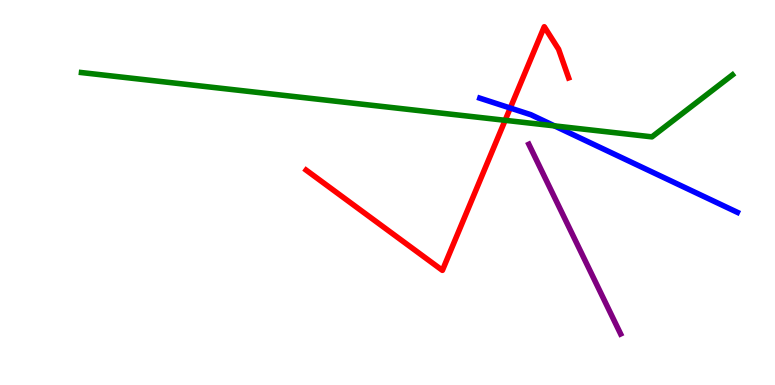[{'lines': ['blue', 'red'], 'intersections': [{'x': 6.58, 'y': 7.19}]}, {'lines': ['green', 'red'], 'intersections': [{'x': 6.52, 'y': 6.87}]}, {'lines': ['purple', 'red'], 'intersections': []}, {'lines': ['blue', 'green'], 'intersections': [{'x': 7.15, 'y': 6.73}]}, {'lines': ['blue', 'purple'], 'intersections': []}, {'lines': ['green', 'purple'], 'intersections': []}]